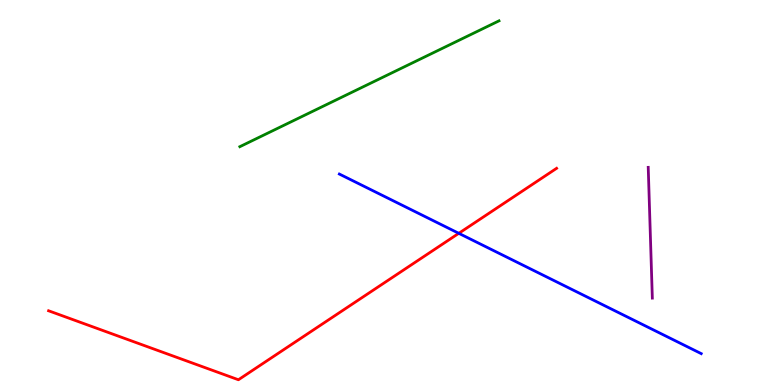[{'lines': ['blue', 'red'], 'intersections': [{'x': 5.92, 'y': 3.94}]}, {'lines': ['green', 'red'], 'intersections': []}, {'lines': ['purple', 'red'], 'intersections': []}, {'lines': ['blue', 'green'], 'intersections': []}, {'lines': ['blue', 'purple'], 'intersections': []}, {'lines': ['green', 'purple'], 'intersections': []}]